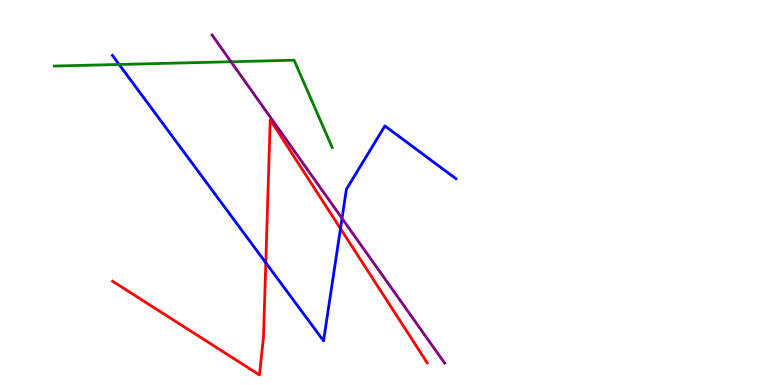[{'lines': ['blue', 'red'], 'intersections': [{'x': 3.43, 'y': 3.17}, {'x': 4.39, 'y': 4.06}]}, {'lines': ['green', 'red'], 'intersections': []}, {'lines': ['purple', 'red'], 'intersections': []}, {'lines': ['blue', 'green'], 'intersections': [{'x': 1.54, 'y': 8.33}]}, {'lines': ['blue', 'purple'], 'intersections': [{'x': 4.41, 'y': 4.33}]}, {'lines': ['green', 'purple'], 'intersections': [{'x': 2.98, 'y': 8.4}]}]